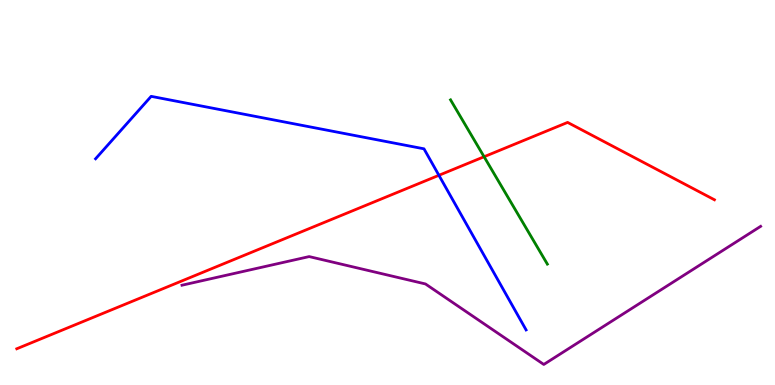[{'lines': ['blue', 'red'], 'intersections': [{'x': 5.66, 'y': 5.45}]}, {'lines': ['green', 'red'], 'intersections': [{'x': 6.25, 'y': 5.93}]}, {'lines': ['purple', 'red'], 'intersections': []}, {'lines': ['blue', 'green'], 'intersections': []}, {'lines': ['blue', 'purple'], 'intersections': []}, {'lines': ['green', 'purple'], 'intersections': []}]